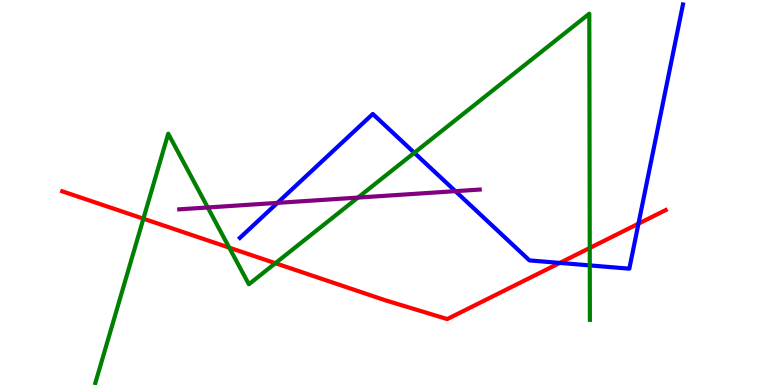[{'lines': ['blue', 'red'], 'intersections': [{'x': 7.22, 'y': 3.17}, {'x': 8.24, 'y': 4.19}]}, {'lines': ['green', 'red'], 'intersections': [{'x': 1.85, 'y': 4.32}, {'x': 2.96, 'y': 3.57}, {'x': 3.55, 'y': 3.16}, {'x': 7.61, 'y': 3.56}]}, {'lines': ['purple', 'red'], 'intersections': []}, {'lines': ['blue', 'green'], 'intersections': [{'x': 5.35, 'y': 6.03}, {'x': 7.61, 'y': 3.11}]}, {'lines': ['blue', 'purple'], 'intersections': [{'x': 3.58, 'y': 4.73}, {'x': 5.88, 'y': 5.03}]}, {'lines': ['green', 'purple'], 'intersections': [{'x': 2.68, 'y': 4.61}, {'x': 4.62, 'y': 4.87}]}]